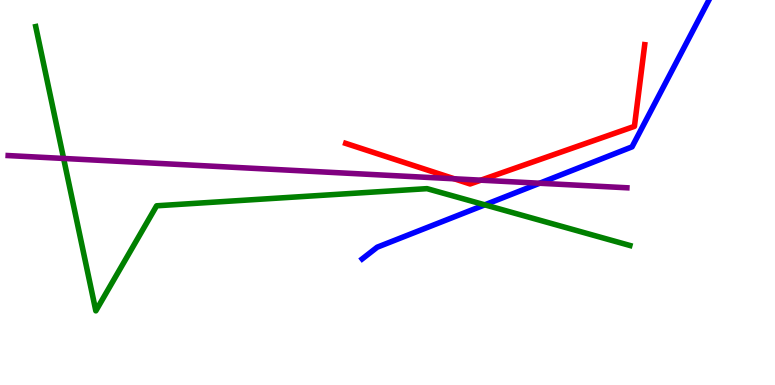[{'lines': ['blue', 'red'], 'intersections': []}, {'lines': ['green', 'red'], 'intersections': []}, {'lines': ['purple', 'red'], 'intersections': [{'x': 5.86, 'y': 5.36}, {'x': 6.2, 'y': 5.32}]}, {'lines': ['blue', 'green'], 'intersections': [{'x': 6.26, 'y': 4.68}]}, {'lines': ['blue', 'purple'], 'intersections': [{'x': 6.96, 'y': 5.24}]}, {'lines': ['green', 'purple'], 'intersections': [{'x': 0.821, 'y': 5.88}]}]